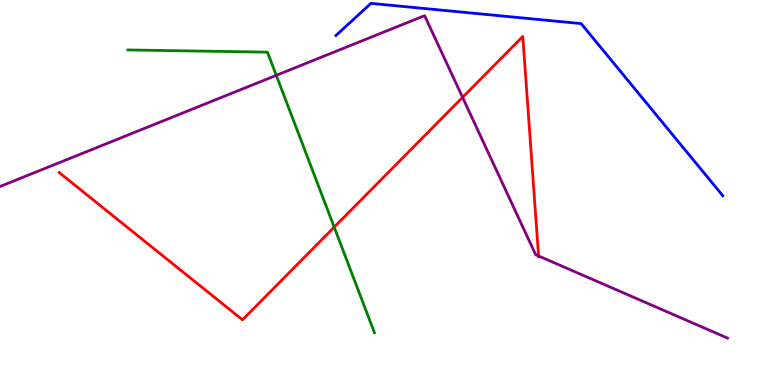[{'lines': ['blue', 'red'], 'intersections': []}, {'lines': ['green', 'red'], 'intersections': [{'x': 4.31, 'y': 4.1}]}, {'lines': ['purple', 'red'], 'intersections': [{'x': 5.97, 'y': 7.47}, {'x': 6.95, 'y': 3.35}]}, {'lines': ['blue', 'green'], 'intersections': []}, {'lines': ['blue', 'purple'], 'intersections': []}, {'lines': ['green', 'purple'], 'intersections': [{'x': 3.56, 'y': 8.04}]}]